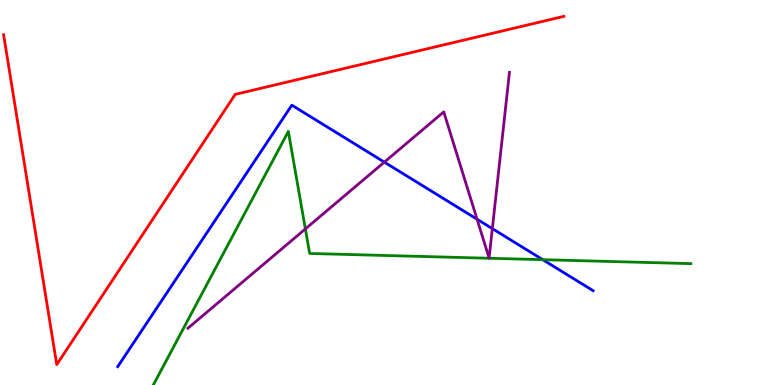[{'lines': ['blue', 'red'], 'intersections': []}, {'lines': ['green', 'red'], 'intersections': []}, {'lines': ['purple', 'red'], 'intersections': []}, {'lines': ['blue', 'green'], 'intersections': [{'x': 7.0, 'y': 3.26}]}, {'lines': ['blue', 'purple'], 'intersections': [{'x': 4.96, 'y': 5.79}, {'x': 6.16, 'y': 4.31}, {'x': 6.35, 'y': 4.06}]}, {'lines': ['green', 'purple'], 'intersections': [{'x': 3.94, 'y': 4.05}]}]